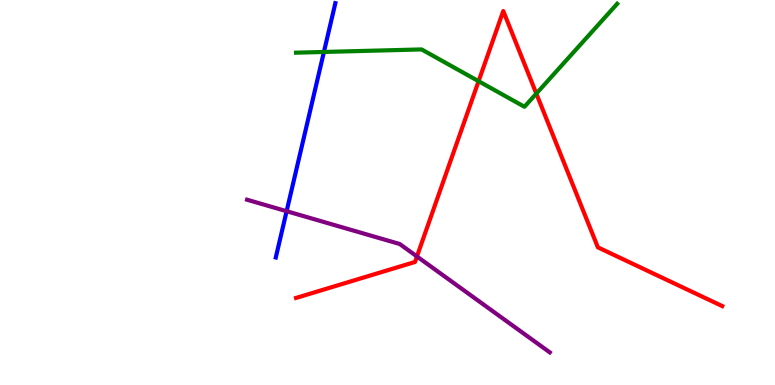[{'lines': ['blue', 'red'], 'intersections': []}, {'lines': ['green', 'red'], 'intersections': [{'x': 6.18, 'y': 7.89}, {'x': 6.92, 'y': 7.57}]}, {'lines': ['purple', 'red'], 'intersections': [{'x': 5.38, 'y': 3.34}]}, {'lines': ['blue', 'green'], 'intersections': [{'x': 4.18, 'y': 8.65}]}, {'lines': ['blue', 'purple'], 'intersections': [{'x': 3.7, 'y': 4.51}]}, {'lines': ['green', 'purple'], 'intersections': []}]